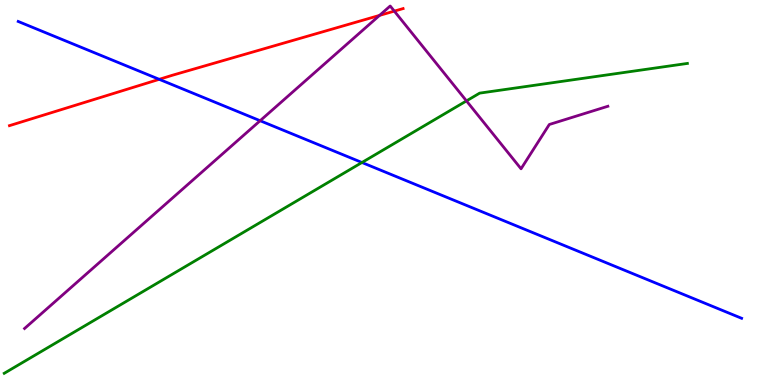[{'lines': ['blue', 'red'], 'intersections': [{'x': 2.05, 'y': 7.94}]}, {'lines': ['green', 'red'], 'intersections': []}, {'lines': ['purple', 'red'], 'intersections': [{'x': 4.9, 'y': 9.6}, {'x': 5.09, 'y': 9.71}]}, {'lines': ['blue', 'green'], 'intersections': [{'x': 4.67, 'y': 5.78}]}, {'lines': ['blue', 'purple'], 'intersections': [{'x': 3.36, 'y': 6.86}]}, {'lines': ['green', 'purple'], 'intersections': [{'x': 6.02, 'y': 7.38}]}]